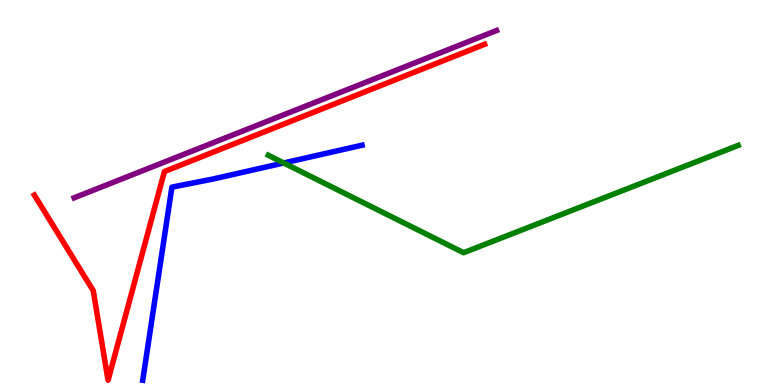[{'lines': ['blue', 'red'], 'intersections': []}, {'lines': ['green', 'red'], 'intersections': []}, {'lines': ['purple', 'red'], 'intersections': []}, {'lines': ['blue', 'green'], 'intersections': [{'x': 3.66, 'y': 5.77}]}, {'lines': ['blue', 'purple'], 'intersections': []}, {'lines': ['green', 'purple'], 'intersections': []}]